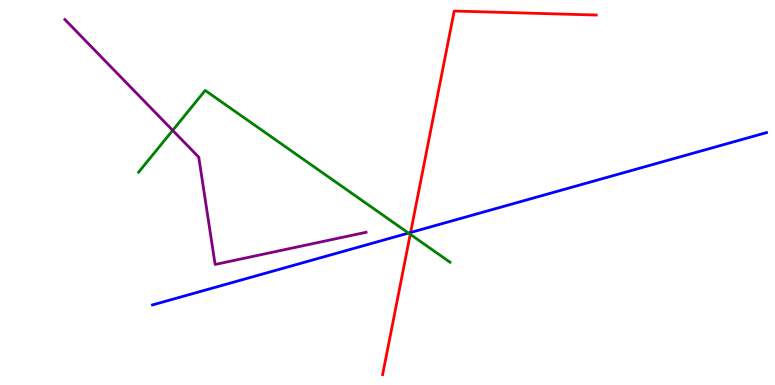[{'lines': ['blue', 'red'], 'intersections': [{'x': 5.3, 'y': 3.96}]}, {'lines': ['green', 'red'], 'intersections': [{'x': 5.29, 'y': 3.91}]}, {'lines': ['purple', 'red'], 'intersections': []}, {'lines': ['blue', 'green'], 'intersections': [{'x': 5.27, 'y': 3.95}]}, {'lines': ['blue', 'purple'], 'intersections': []}, {'lines': ['green', 'purple'], 'intersections': [{'x': 2.23, 'y': 6.61}]}]